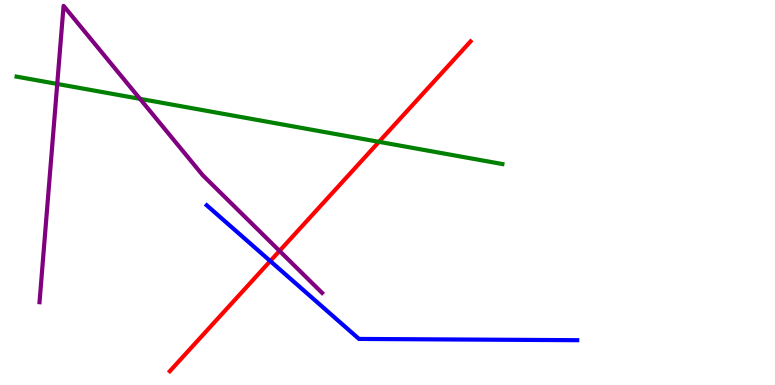[{'lines': ['blue', 'red'], 'intersections': [{'x': 3.49, 'y': 3.22}]}, {'lines': ['green', 'red'], 'intersections': [{'x': 4.89, 'y': 6.32}]}, {'lines': ['purple', 'red'], 'intersections': [{'x': 3.61, 'y': 3.48}]}, {'lines': ['blue', 'green'], 'intersections': []}, {'lines': ['blue', 'purple'], 'intersections': []}, {'lines': ['green', 'purple'], 'intersections': [{'x': 0.738, 'y': 7.82}, {'x': 1.81, 'y': 7.43}]}]